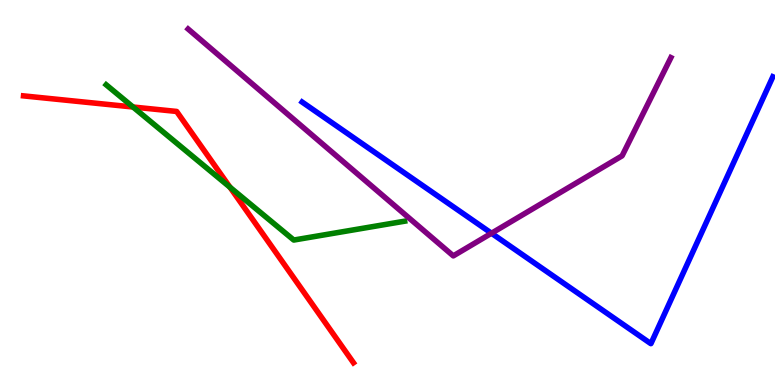[{'lines': ['blue', 'red'], 'intersections': []}, {'lines': ['green', 'red'], 'intersections': [{'x': 1.72, 'y': 7.22}, {'x': 2.97, 'y': 5.14}]}, {'lines': ['purple', 'red'], 'intersections': []}, {'lines': ['blue', 'green'], 'intersections': []}, {'lines': ['blue', 'purple'], 'intersections': [{'x': 6.34, 'y': 3.94}]}, {'lines': ['green', 'purple'], 'intersections': []}]